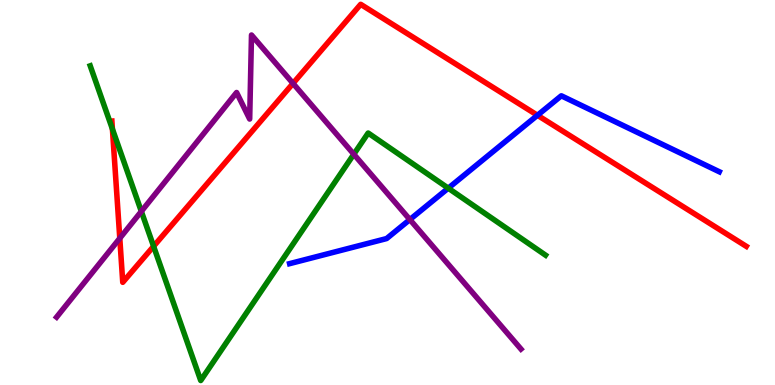[{'lines': ['blue', 'red'], 'intersections': [{'x': 6.94, 'y': 7.01}]}, {'lines': ['green', 'red'], 'intersections': [{'x': 1.45, 'y': 6.65}, {'x': 1.98, 'y': 3.6}]}, {'lines': ['purple', 'red'], 'intersections': [{'x': 1.55, 'y': 3.81}, {'x': 3.78, 'y': 7.83}]}, {'lines': ['blue', 'green'], 'intersections': [{'x': 5.78, 'y': 5.11}]}, {'lines': ['blue', 'purple'], 'intersections': [{'x': 5.29, 'y': 4.3}]}, {'lines': ['green', 'purple'], 'intersections': [{'x': 1.82, 'y': 4.51}, {'x': 4.57, 'y': 5.99}]}]